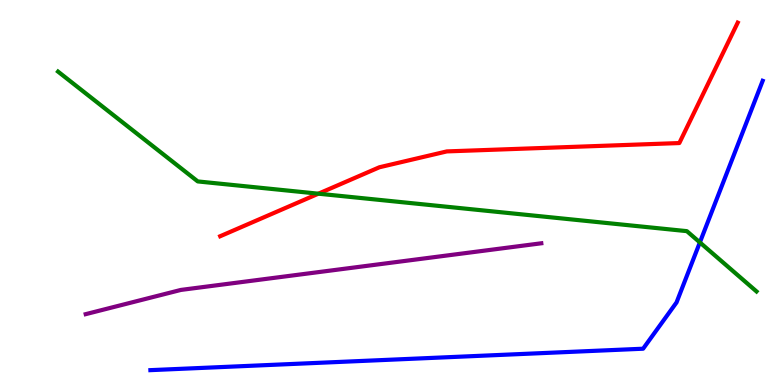[{'lines': ['blue', 'red'], 'intersections': []}, {'lines': ['green', 'red'], 'intersections': [{'x': 4.11, 'y': 4.97}]}, {'lines': ['purple', 'red'], 'intersections': []}, {'lines': ['blue', 'green'], 'intersections': [{'x': 9.03, 'y': 3.7}]}, {'lines': ['blue', 'purple'], 'intersections': []}, {'lines': ['green', 'purple'], 'intersections': []}]